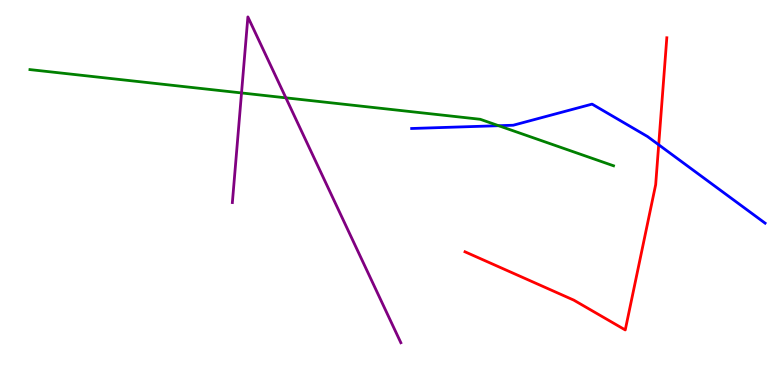[{'lines': ['blue', 'red'], 'intersections': [{'x': 8.5, 'y': 6.24}]}, {'lines': ['green', 'red'], 'intersections': []}, {'lines': ['purple', 'red'], 'intersections': []}, {'lines': ['blue', 'green'], 'intersections': [{'x': 6.43, 'y': 6.74}]}, {'lines': ['blue', 'purple'], 'intersections': []}, {'lines': ['green', 'purple'], 'intersections': [{'x': 3.12, 'y': 7.59}, {'x': 3.69, 'y': 7.46}]}]